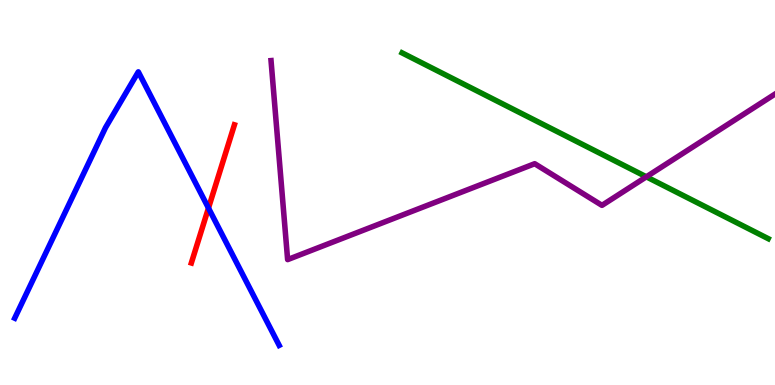[{'lines': ['blue', 'red'], 'intersections': [{'x': 2.69, 'y': 4.6}]}, {'lines': ['green', 'red'], 'intersections': []}, {'lines': ['purple', 'red'], 'intersections': []}, {'lines': ['blue', 'green'], 'intersections': []}, {'lines': ['blue', 'purple'], 'intersections': []}, {'lines': ['green', 'purple'], 'intersections': [{'x': 8.34, 'y': 5.41}]}]